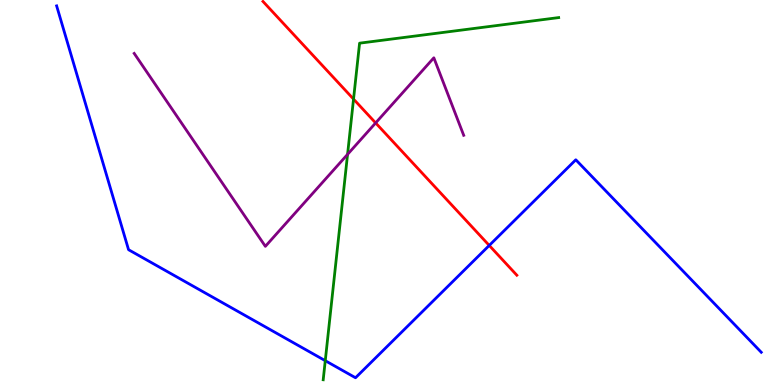[{'lines': ['blue', 'red'], 'intersections': [{'x': 6.31, 'y': 3.62}]}, {'lines': ['green', 'red'], 'intersections': [{'x': 4.56, 'y': 7.43}]}, {'lines': ['purple', 'red'], 'intersections': [{'x': 4.85, 'y': 6.81}]}, {'lines': ['blue', 'green'], 'intersections': [{'x': 4.2, 'y': 0.631}]}, {'lines': ['blue', 'purple'], 'intersections': []}, {'lines': ['green', 'purple'], 'intersections': [{'x': 4.48, 'y': 5.99}]}]